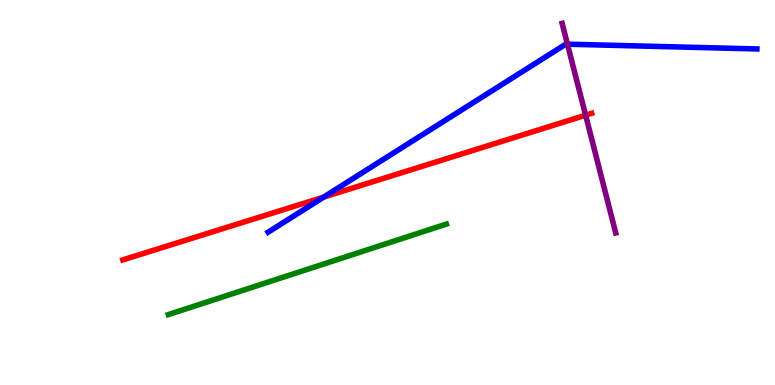[{'lines': ['blue', 'red'], 'intersections': [{'x': 4.18, 'y': 4.88}]}, {'lines': ['green', 'red'], 'intersections': []}, {'lines': ['purple', 'red'], 'intersections': [{'x': 7.56, 'y': 7.01}]}, {'lines': ['blue', 'green'], 'intersections': []}, {'lines': ['blue', 'purple'], 'intersections': [{'x': 7.32, 'y': 8.85}]}, {'lines': ['green', 'purple'], 'intersections': []}]